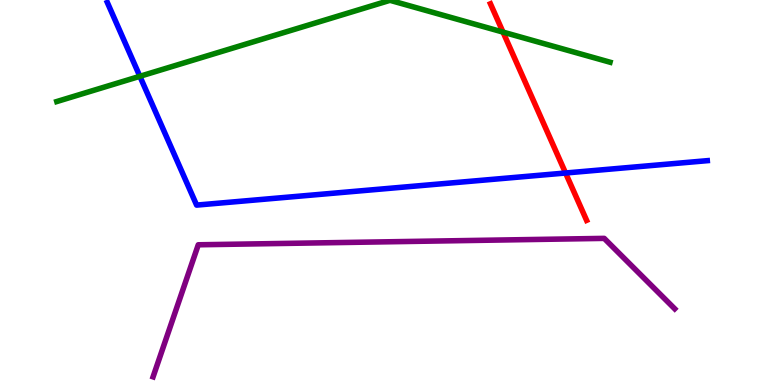[{'lines': ['blue', 'red'], 'intersections': [{'x': 7.3, 'y': 5.51}]}, {'lines': ['green', 'red'], 'intersections': [{'x': 6.49, 'y': 9.17}]}, {'lines': ['purple', 'red'], 'intersections': []}, {'lines': ['blue', 'green'], 'intersections': [{'x': 1.8, 'y': 8.02}]}, {'lines': ['blue', 'purple'], 'intersections': []}, {'lines': ['green', 'purple'], 'intersections': []}]